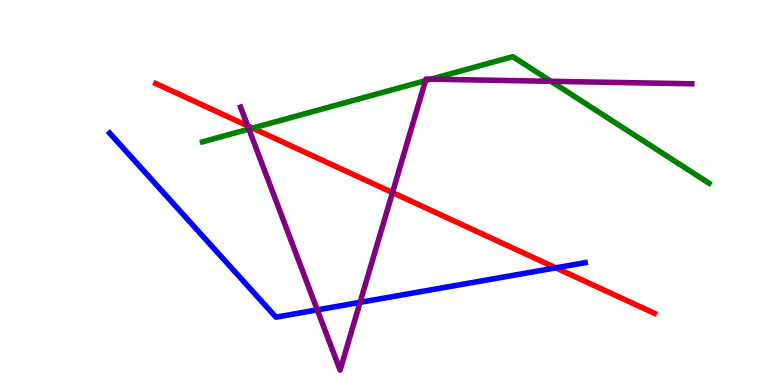[{'lines': ['blue', 'red'], 'intersections': [{'x': 7.17, 'y': 3.04}]}, {'lines': ['green', 'red'], 'intersections': [{'x': 3.26, 'y': 6.67}]}, {'lines': ['purple', 'red'], 'intersections': [{'x': 3.2, 'y': 6.73}, {'x': 5.06, 'y': 5.0}]}, {'lines': ['blue', 'green'], 'intersections': []}, {'lines': ['blue', 'purple'], 'intersections': [{'x': 4.09, 'y': 1.95}, {'x': 4.65, 'y': 2.15}]}, {'lines': ['green', 'purple'], 'intersections': [{'x': 3.21, 'y': 6.65}, {'x': 5.49, 'y': 7.91}, {'x': 5.56, 'y': 7.94}, {'x': 7.11, 'y': 7.89}]}]